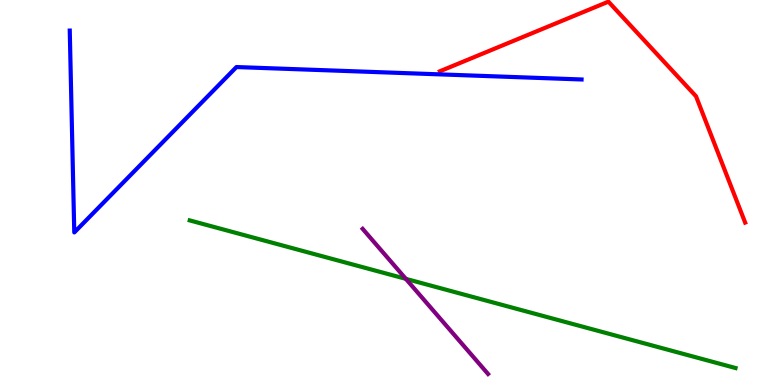[{'lines': ['blue', 'red'], 'intersections': []}, {'lines': ['green', 'red'], 'intersections': []}, {'lines': ['purple', 'red'], 'intersections': []}, {'lines': ['blue', 'green'], 'intersections': []}, {'lines': ['blue', 'purple'], 'intersections': []}, {'lines': ['green', 'purple'], 'intersections': [{'x': 5.24, 'y': 2.76}]}]